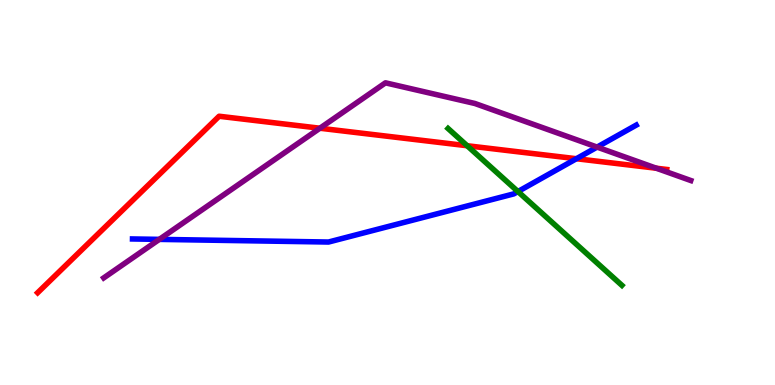[{'lines': ['blue', 'red'], 'intersections': [{'x': 7.44, 'y': 5.88}]}, {'lines': ['green', 'red'], 'intersections': [{'x': 6.03, 'y': 6.21}]}, {'lines': ['purple', 'red'], 'intersections': [{'x': 4.13, 'y': 6.67}, {'x': 8.47, 'y': 5.63}]}, {'lines': ['blue', 'green'], 'intersections': [{'x': 6.68, 'y': 5.02}]}, {'lines': ['blue', 'purple'], 'intersections': [{'x': 2.06, 'y': 3.78}, {'x': 7.7, 'y': 6.18}]}, {'lines': ['green', 'purple'], 'intersections': []}]